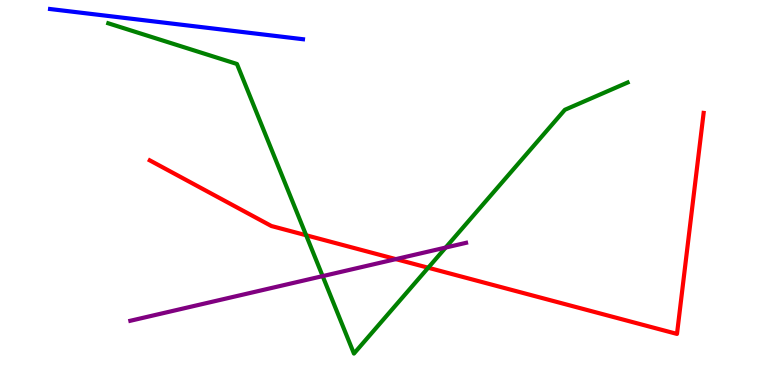[{'lines': ['blue', 'red'], 'intersections': []}, {'lines': ['green', 'red'], 'intersections': [{'x': 3.95, 'y': 3.89}, {'x': 5.53, 'y': 3.05}]}, {'lines': ['purple', 'red'], 'intersections': [{'x': 5.11, 'y': 3.27}]}, {'lines': ['blue', 'green'], 'intersections': []}, {'lines': ['blue', 'purple'], 'intersections': []}, {'lines': ['green', 'purple'], 'intersections': [{'x': 4.16, 'y': 2.83}, {'x': 5.75, 'y': 3.57}]}]